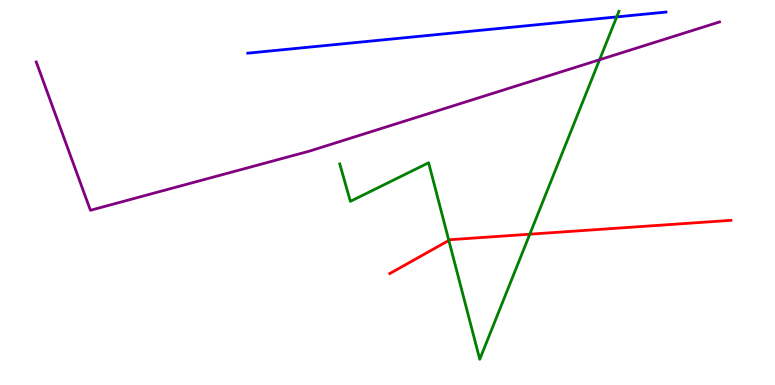[{'lines': ['blue', 'red'], 'intersections': []}, {'lines': ['green', 'red'], 'intersections': [{'x': 5.79, 'y': 3.76}, {'x': 6.84, 'y': 3.92}]}, {'lines': ['purple', 'red'], 'intersections': []}, {'lines': ['blue', 'green'], 'intersections': [{'x': 7.96, 'y': 9.56}]}, {'lines': ['blue', 'purple'], 'intersections': []}, {'lines': ['green', 'purple'], 'intersections': [{'x': 7.74, 'y': 8.45}]}]